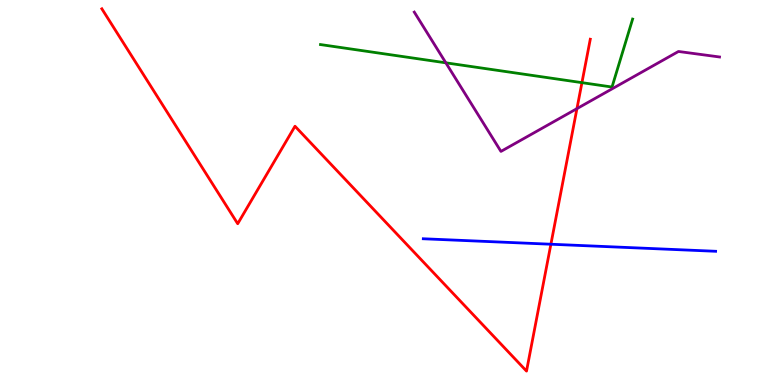[{'lines': ['blue', 'red'], 'intersections': [{'x': 7.11, 'y': 3.66}]}, {'lines': ['green', 'red'], 'intersections': [{'x': 7.51, 'y': 7.85}]}, {'lines': ['purple', 'red'], 'intersections': [{'x': 7.44, 'y': 7.18}]}, {'lines': ['blue', 'green'], 'intersections': []}, {'lines': ['blue', 'purple'], 'intersections': []}, {'lines': ['green', 'purple'], 'intersections': [{'x': 5.75, 'y': 8.37}]}]